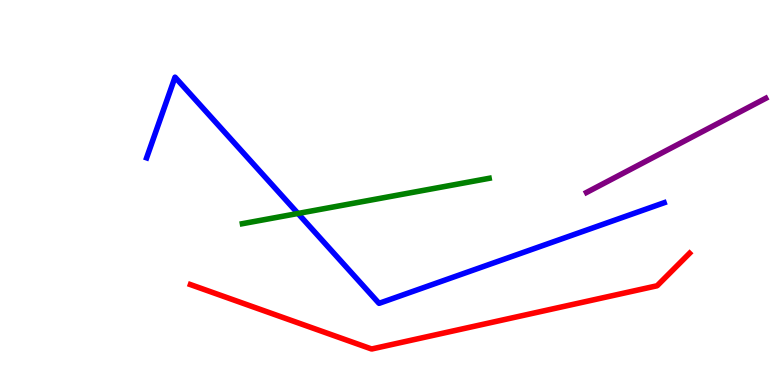[{'lines': ['blue', 'red'], 'intersections': []}, {'lines': ['green', 'red'], 'intersections': []}, {'lines': ['purple', 'red'], 'intersections': []}, {'lines': ['blue', 'green'], 'intersections': [{'x': 3.84, 'y': 4.46}]}, {'lines': ['blue', 'purple'], 'intersections': []}, {'lines': ['green', 'purple'], 'intersections': []}]